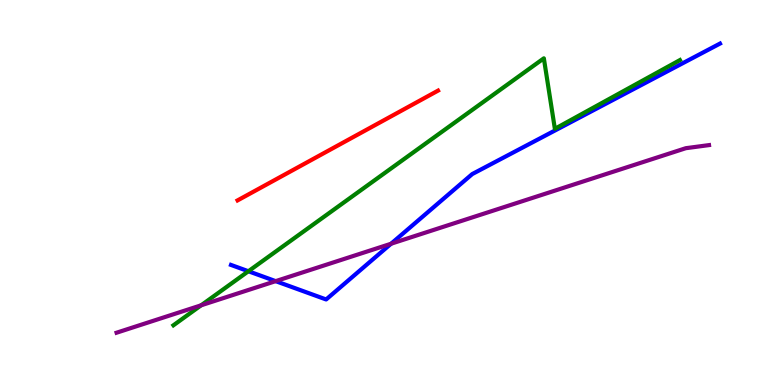[{'lines': ['blue', 'red'], 'intersections': []}, {'lines': ['green', 'red'], 'intersections': []}, {'lines': ['purple', 'red'], 'intersections': []}, {'lines': ['blue', 'green'], 'intersections': [{'x': 3.21, 'y': 2.95}]}, {'lines': ['blue', 'purple'], 'intersections': [{'x': 3.56, 'y': 2.7}, {'x': 5.05, 'y': 3.67}]}, {'lines': ['green', 'purple'], 'intersections': [{'x': 2.6, 'y': 2.07}]}]